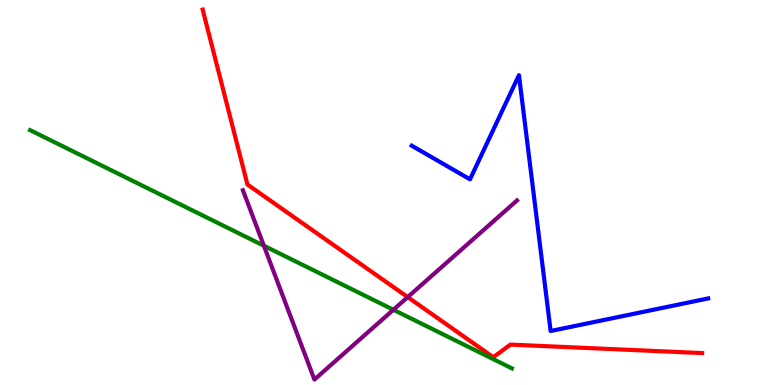[{'lines': ['blue', 'red'], 'intersections': []}, {'lines': ['green', 'red'], 'intersections': []}, {'lines': ['purple', 'red'], 'intersections': [{'x': 5.26, 'y': 2.28}]}, {'lines': ['blue', 'green'], 'intersections': []}, {'lines': ['blue', 'purple'], 'intersections': []}, {'lines': ['green', 'purple'], 'intersections': [{'x': 3.4, 'y': 3.62}, {'x': 5.08, 'y': 1.95}]}]